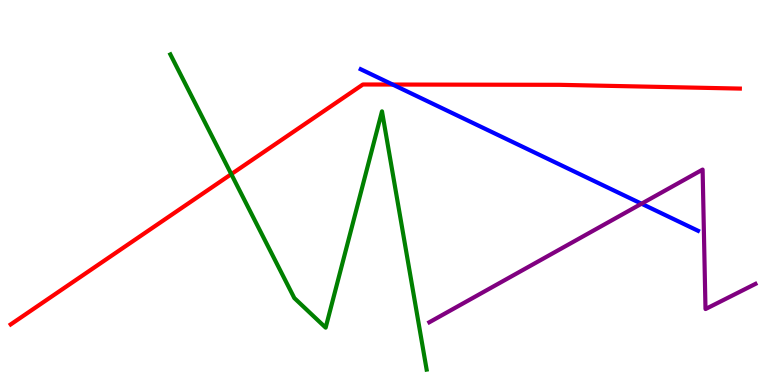[{'lines': ['blue', 'red'], 'intersections': [{'x': 5.07, 'y': 7.8}]}, {'lines': ['green', 'red'], 'intersections': [{'x': 2.98, 'y': 5.48}]}, {'lines': ['purple', 'red'], 'intersections': []}, {'lines': ['blue', 'green'], 'intersections': []}, {'lines': ['blue', 'purple'], 'intersections': [{'x': 8.28, 'y': 4.71}]}, {'lines': ['green', 'purple'], 'intersections': []}]